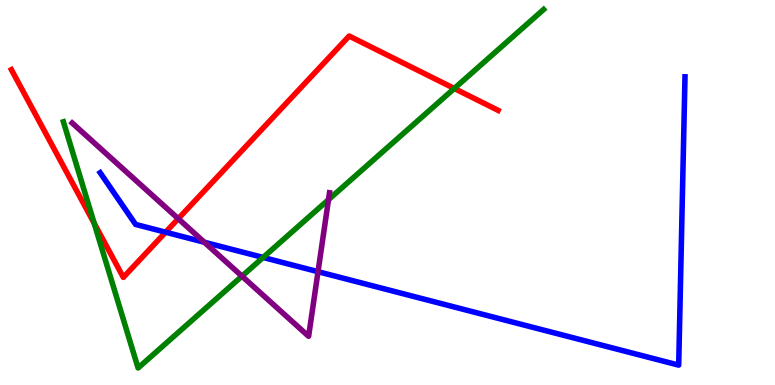[{'lines': ['blue', 'red'], 'intersections': [{'x': 2.14, 'y': 3.97}]}, {'lines': ['green', 'red'], 'intersections': [{'x': 1.22, 'y': 4.2}, {'x': 5.86, 'y': 7.7}]}, {'lines': ['purple', 'red'], 'intersections': [{'x': 2.3, 'y': 4.32}]}, {'lines': ['blue', 'green'], 'intersections': [{'x': 3.4, 'y': 3.31}]}, {'lines': ['blue', 'purple'], 'intersections': [{'x': 2.64, 'y': 3.71}, {'x': 4.1, 'y': 2.94}]}, {'lines': ['green', 'purple'], 'intersections': [{'x': 3.12, 'y': 2.83}, {'x': 4.24, 'y': 4.81}]}]